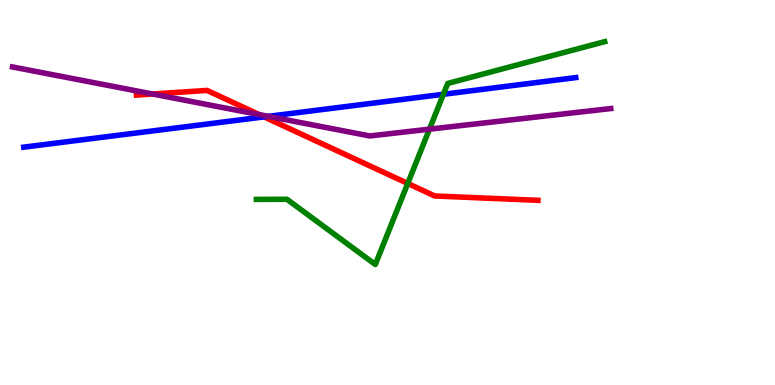[{'lines': ['blue', 'red'], 'intersections': [{'x': 3.41, 'y': 6.96}]}, {'lines': ['green', 'red'], 'intersections': [{'x': 5.26, 'y': 5.23}]}, {'lines': ['purple', 'red'], 'intersections': [{'x': 1.97, 'y': 7.56}, {'x': 3.34, 'y': 7.02}]}, {'lines': ['blue', 'green'], 'intersections': [{'x': 5.72, 'y': 7.55}]}, {'lines': ['blue', 'purple'], 'intersections': [{'x': 3.46, 'y': 6.98}]}, {'lines': ['green', 'purple'], 'intersections': [{'x': 5.54, 'y': 6.65}]}]